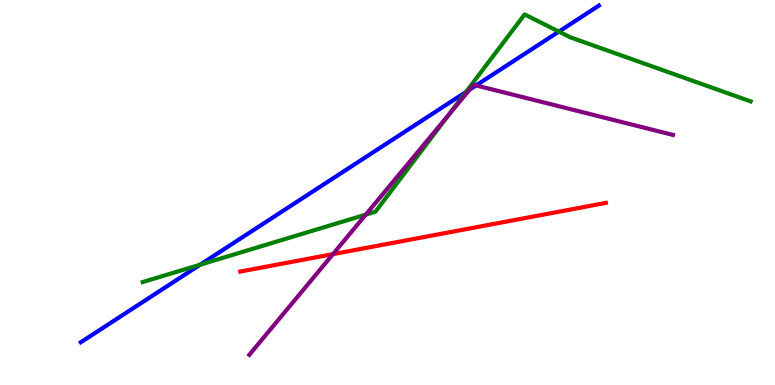[{'lines': ['blue', 'red'], 'intersections': []}, {'lines': ['green', 'red'], 'intersections': []}, {'lines': ['purple', 'red'], 'intersections': [{'x': 4.3, 'y': 3.4}]}, {'lines': ['blue', 'green'], 'intersections': [{'x': 2.58, 'y': 3.12}, {'x': 6.01, 'y': 7.61}, {'x': 7.21, 'y': 9.18}]}, {'lines': ['blue', 'purple'], 'intersections': [{'x': 6.06, 'y': 7.67}, {'x': 6.14, 'y': 7.78}]}, {'lines': ['green', 'purple'], 'intersections': [{'x': 4.72, 'y': 4.42}, {'x': 5.79, 'y': 7.02}]}]